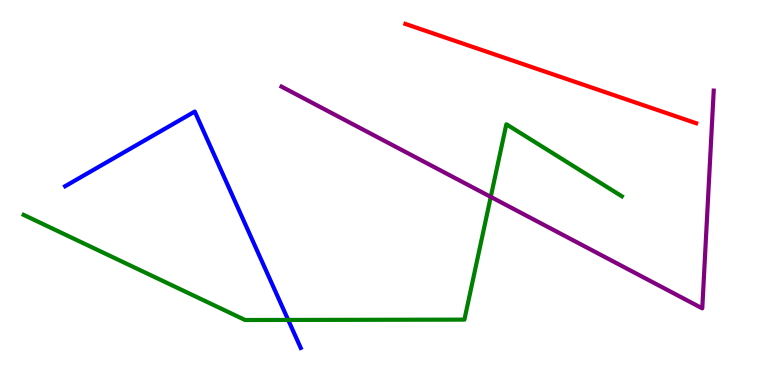[{'lines': ['blue', 'red'], 'intersections': []}, {'lines': ['green', 'red'], 'intersections': []}, {'lines': ['purple', 'red'], 'intersections': []}, {'lines': ['blue', 'green'], 'intersections': [{'x': 3.72, 'y': 1.69}]}, {'lines': ['blue', 'purple'], 'intersections': []}, {'lines': ['green', 'purple'], 'intersections': [{'x': 6.33, 'y': 4.89}]}]